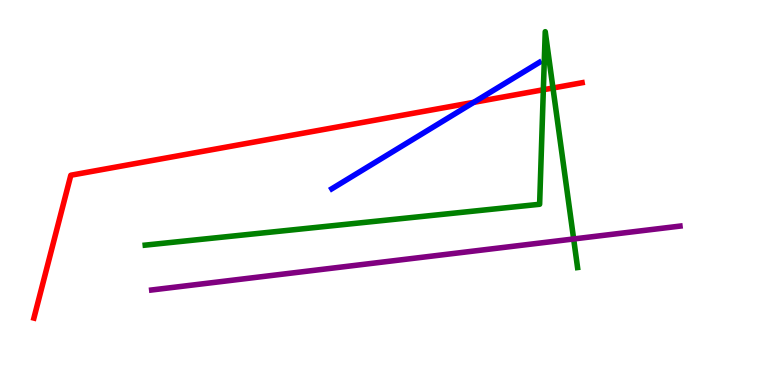[{'lines': ['blue', 'red'], 'intersections': [{'x': 6.11, 'y': 7.34}]}, {'lines': ['green', 'red'], 'intersections': [{'x': 7.01, 'y': 7.67}, {'x': 7.13, 'y': 7.71}]}, {'lines': ['purple', 'red'], 'intersections': []}, {'lines': ['blue', 'green'], 'intersections': []}, {'lines': ['blue', 'purple'], 'intersections': []}, {'lines': ['green', 'purple'], 'intersections': [{'x': 7.4, 'y': 3.79}]}]